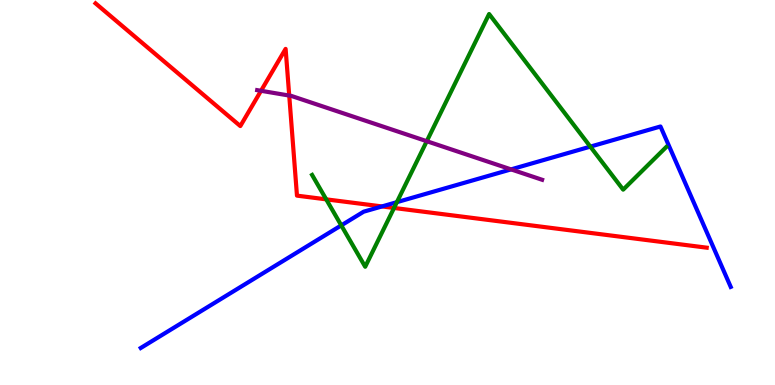[{'lines': ['blue', 'red'], 'intersections': [{'x': 4.93, 'y': 4.64}]}, {'lines': ['green', 'red'], 'intersections': [{'x': 4.21, 'y': 4.82}, {'x': 5.08, 'y': 4.6}]}, {'lines': ['purple', 'red'], 'intersections': [{'x': 3.37, 'y': 7.64}, {'x': 3.73, 'y': 7.52}]}, {'lines': ['blue', 'green'], 'intersections': [{'x': 4.4, 'y': 4.15}, {'x': 5.12, 'y': 4.75}, {'x': 7.62, 'y': 6.19}]}, {'lines': ['blue', 'purple'], 'intersections': [{'x': 6.59, 'y': 5.6}]}, {'lines': ['green', 'purple'], 'intersections': [{'x': 5.51, 'y': 6.33}]}]